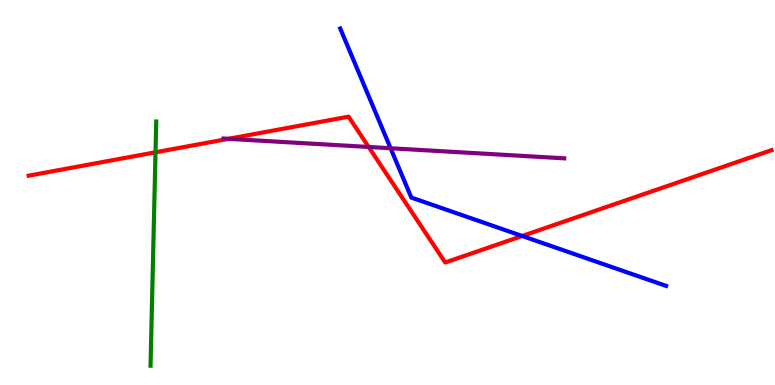[{'lines': ['blue', 'red'], 'intersections': [{'x': 6.74, 'y': 3.87}]}, {'lines': ['green', 'red'], 'intersections': [{'x': 2.01, 'y': 6.04}]}, {'lines': ['purple', 'red'], 'intersections': [{'x': 2.95, 'y': 6.39}, {'x': 4.76, 'y': 6.18}]}, {'lines': ['blue', 'green'], 'intersections': []}, {'lines': ['blue', 'purple'], 'intersections': [{'x': 5.04, 'y': 6.15}]}, {'lines': ['green', 'purple'], 'intersections': []}]